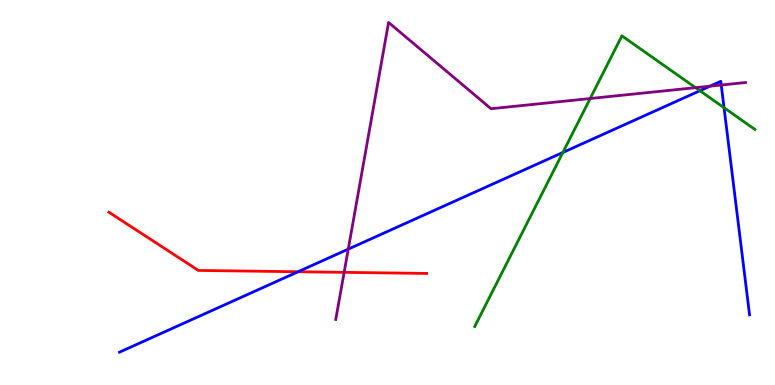[{'lines': ['blue', 'red'], 'intersections': [{'x': 3.85, 'y': 2.94}]}, {'lines': ['green', 'red'], 'intersections': []}, {'lines': ['purple', 'red'], 'intersections': [{'x': 4.44, 'y': 2.93}]}, {'lines': ['blue', 'green'], 'intersections': [{'x': 7.26, 'y': 6.04}, {'x': 9.03, 'y': 7.64}, {'x': 9.34, 'y': 7.2}]}, {'lines': ['blue', 'purple'], 'intersections': [{'x': 4.49, 'y': 3.53}, {'x': 9.16, 'y': 7.76}, {'x': 9.31, 'y': 7.79}]}, {'lines': ['green', 'purple'], 'intersections': [{'x': 7.62, 'y': 7.44}, {'x': 8.97, 'y': 7.72}]}]